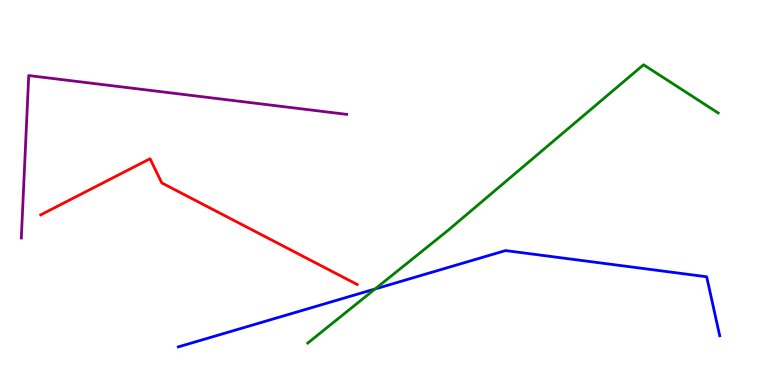[{'lines': ['blue', 'red'], 'intersections': []}, {'lines': ['green', 'red'], 'intersections': []}, {'lines': ['purple', 'red'], 'intersections': []}, {'lines': ['blue', 'green'], 'intersections': [{'x': 4.84, 'y': 2.49}]}, {'lines': ['blue', 'purple'], 'intersections': []}, {'lines': ['green', 'purple'], 'intersections': []}]